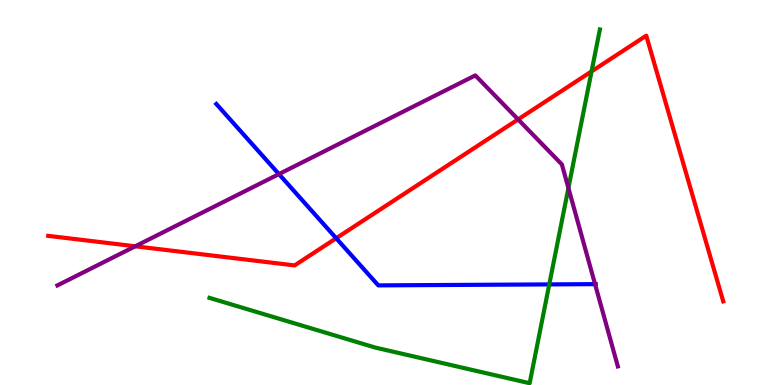[{'lines': ['blue', 'red'], 'intersections': [{'x': 4.34, 'y': 3.81}]}, {'lines': ['green', 'red'], 'intersections': [{'x': 7.63, 'y': 8.15}]}, {'lines': ['purple', 'red'], 'intersections': [{'x': 1.75, 'y': 3.6}, {'x': 6.69, 'y': 6.9}]}, {'lines': ['blue', 'green'], 'intersections': [{'x': 7.09, 'y': 2.61}]}, {'lines': ['blue', 'purple'], 'intersections': [{'x': 3.6, 'y': 5.48}, {'x': 7.68, 'y': 2.62}]}, {'lines': ['green', 'purple'], 'intersections': [{'x': 7.33, 'y': 5.12}]}]